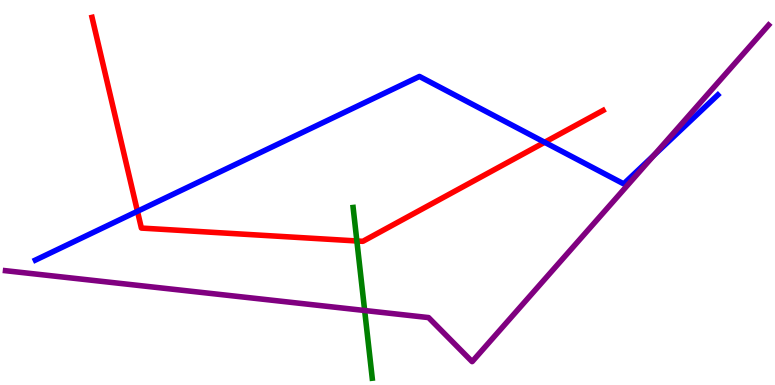[{'lines': ['blue', 'red'], 'intersections': [{'x': 1.77, 'y': 4.51}, {'x': 7.03, 'y': 6.3}]}, {'lines': ['green', 'red'], 'intersections': [{'x': 4.6, 'y': 3.74}]}, {'lines': ['purple', 'red'], 'intersections': []}, {'lines': ['blue', 'green'], 'intersections': []}, {'lines': ['blue', 'purple'], 'intersections': [{'x': 8.44, 'y': 5.97}]}, {'lines': ['green', 'purple'], 'intersections': [{'x': 4.71, 'y': 1.94}]}]